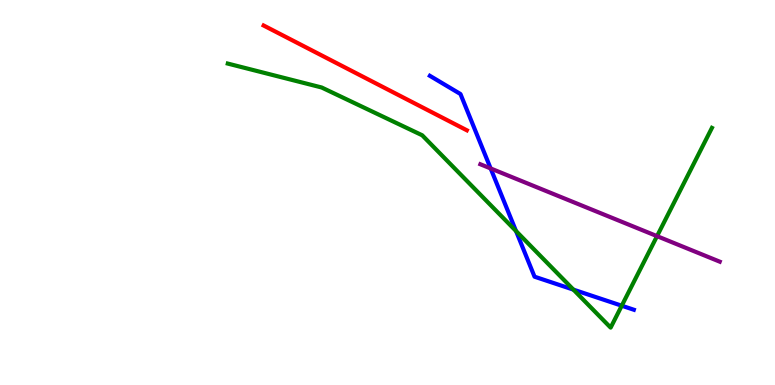[{'lines': ['blue', 'red'], 'intersections': []}, {'lines': ['green', 'red'], 'intersections': []}, {'lines': ['purple', 'red'], 'intersections': []}, {'lines': ['blue', 'green'], 'intersections': [{'x': 6.66, 'y': 4.0}, {'x': 7.4, 'y': 2.48}, {'x': 8.02, 'y': 2.06}]}, {'lines': ['blue', 'purple'], 'intersections': [{'x': 6.33, 'y': 5.62}]}, {'lines': ['green', 'purple'], 'intersections': [{'x': 8.48, 'y': 3.87}]}]